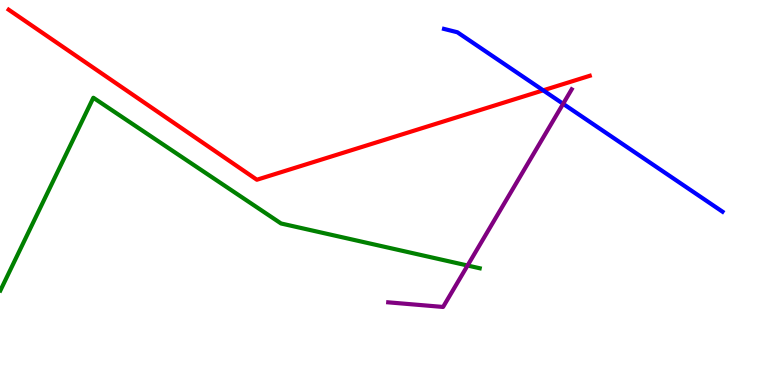[{'lines': ['blue', 'red'], 'intersections': [{'x': 7.01, 'y': 7.65}]}, {'lines': ['green', 'red'], 'intersections': []}, {'lines': ['purple', 'red'], 'intersections': []}, {'lines': ['blue', 'green'], 'intersections': []}, {'lines': ['blue', 'purple'], 'intersections': [{'x': 7.27, 'y': 7.3}]}, {'lines': ['green', 'purple'], 'intersections': [{'x': 6.03, 'y': 3.1}]}]